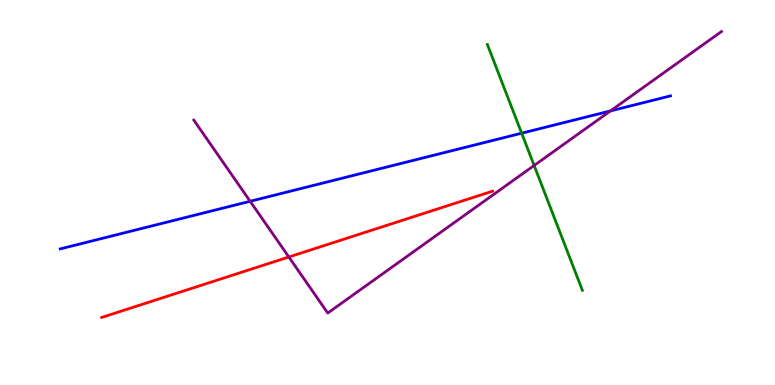[{'lines': ['blue', 'red'], 'intersections': []}, {'lines': ['green', 'red'], 'intersections': []}, {'lines': ['purple', 'red'], 'intersections': [{'x': 3.73, 'y': 3.32}]}, {'lines': ['blue', 'green'], 'intersections': [{'x': 6.73, 'y': 6.54}]}, {'lines': ['blue', 'purple'], 'intersections': [{'x': 3.23, 'y': 4.77}, {'x': 7.88, 'y': 7.12}]}, {'lines': ['green', 'purple'], 'intersections': [{'x': 6.89, 'y': 5.7}]}]